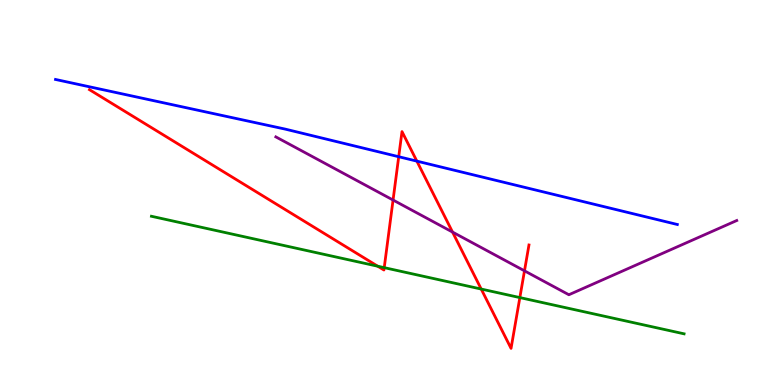[{'lines': ['blue', 'red'], 'intersections': [{'x': 5.14, 'y': 5.93}, {'x': 5.38, 'y': 5.81}]}, {'lines': ['green', 'red'], 'intersections': [{'x': 4.87, 'y': 3.09}, {'x': 4.96, 'y': 3.05}, {'x': 6.21, 'y': 2.49}, {'x': 6.71, 'y': 2.27}]}, {'lines': ['purple', 'red'], 'intersections': [{'x': 5.07, 'y': 4.8}, {'x': 5.84, 'y': 3.97}, {'x': 6.77, 'y': 2.97}]}, {'lines': ['blue', 'green'], 'intersections': []}, {'lines': ['blue', 'purple'], 'intersections': []}, {'lines': ['green', 'purple'], 'intersections': []}]